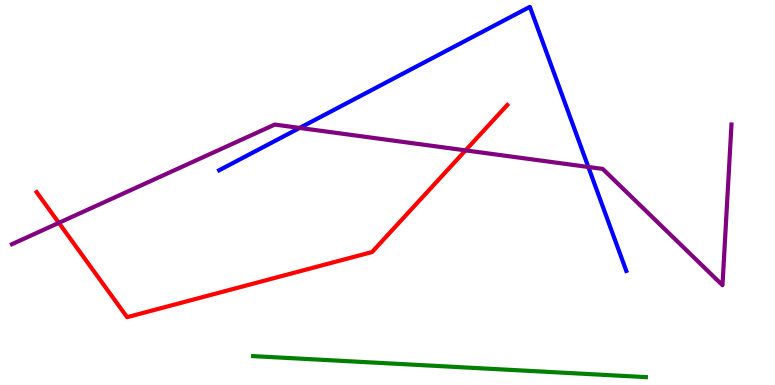[{'lines': ['blue', 'red'], 'intersections': []}, {'lines': ['green', 'red'], 'intersections': []}, {'lines': ['purple', 'red'], 'intersections': [{'x': 0.759, 'y': 4.21}, {'x': 6.01, 'y': 6.09}]}, {'lines': ['blue', 'green'], 'intersections': []}, {'lines': ['blue', 'purple'], 'intersections': [{'x': 3.87, 'y': 6.68}, {'x': 7.59, 'y': 5.66}]}, {'lines': ['green', 'purple'], 'intersections': []}]